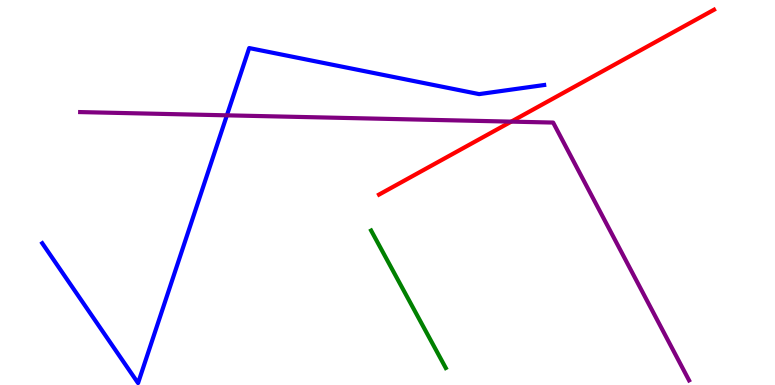[{'lines': ['blue', 'red'], 'intersections': []}, {'lines': ['green', 'red'], 'intersections': []}, {'lines': ['purple', 'red'], 'intersections': [{'x': 6.6, 'y': 6.84}]}, {'lines': ['blue', 'green'], 'intersections': []}, {'lines': ['blue', 'purple'], 'intersections': [{'x': 2.93, 'y': 7.0}]}, {'lines': ['green', 'purple'], 'intersections': []}]